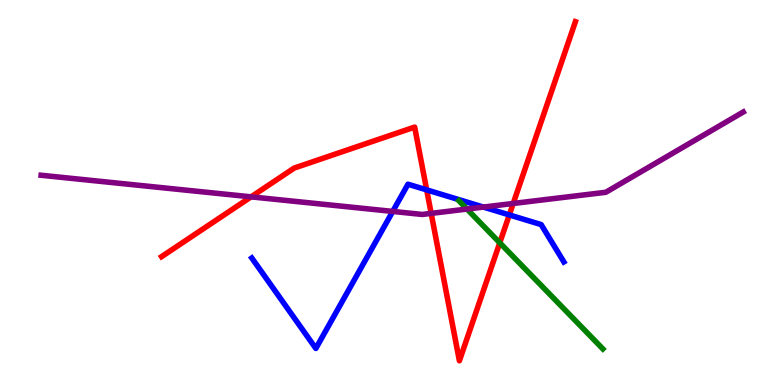[{'lines': ['blue', 'red'], 'intersections': [{'x': 5.51, 'y': 5.07}, {'x': 6.57, 'y': 4.42}]}, {'lines': ['green', 'red'], 'intersections': [{'x': 6.45, 'y': 3.69}]}, {'lines': ['purple', 'red'], 'intersections': [{'x': 3.24, 'y': 4.89}, {'x': 5.56, 'y': 4.46}, {'x': 6.62, 'y': 4.72}]}, {'lines': ['blue', 'green'], 'intersections': []}, {'lines': ['blue', 'purple'], 'intersections': [{'x': 5.07, 'y': 4.51}, {'x': 6.24, 'y': 4.62}]}, {'lines': ['green', 'purple'], 'intersections': [{'x': 6.03, 'y': 4.57}]}]